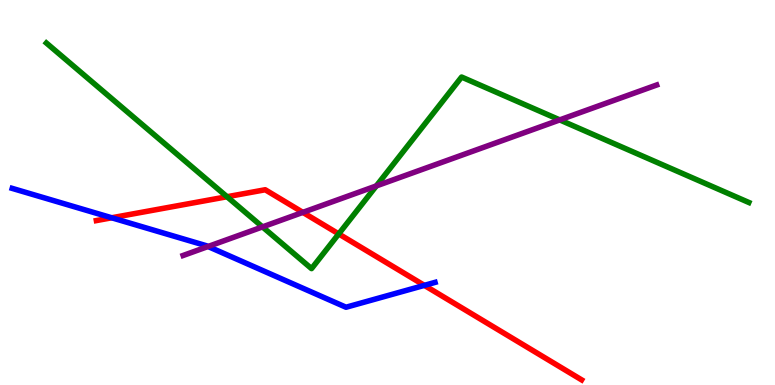[{'lines': ['blue', 'red'], 'intersections': [{'x': 1.44, 'y': 4.34}, {'x': 5.48, 'y': 2.59}]}, {'lines': ['green', 'red'], 'intersections': [{'x': 2.93, 'y': 4.89}, {'x': 4.37, 'y': 3.92}]}, {'lines': ['purple', 'red'], 'intersections': [{'x': 3.91, 'y': 4.48}]}, {'lines': ['blue', 'green'], 'intersections': []}, {'lines': ['blue', 'purple'], 'intersections': [{'x': 2.68, 'y': 3.6}]}, {'lines': ['green', 'purple'], 'intersections': [{'x': 3.39, 'y': 4.11}, {'x': 4.86, 'y': 5.17}, {'x': 7.22, 'y': 6.89}]}]